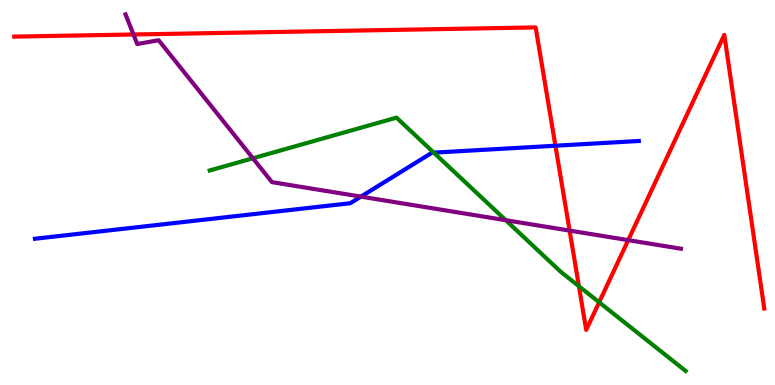[{'lines': ['blue', 'red'], 'intersections': [{'x': 7.17, 'y': 6.21}]}, {'lines': ['green', 'red'], 'intersections': [{'x': 7.47, 'y': 2.57}, {'x': 7.73, 'y': 2.15}]}, {'lines': ['purple', 'red'], 'intersections': [{'x': 1.72, 'y': 9.1}, {'x': 7.35, 'y': 4.01}, {'x': 8.11, 'y': 3.76}]}, {'lines': ['blue', 'green'], 'intersections': [{'x': 5.6, 'y': 6.04}]}, {'lines': ['blue', 'purple'], 'intersections': [{'x': 4.66, 'y': 4.89}]}, {'lines': ['green', 'purple'], 'intersections': [{'x': 3.26, 'y': 5.89}, {'x': 6.53, 'y': 4.28}]}]